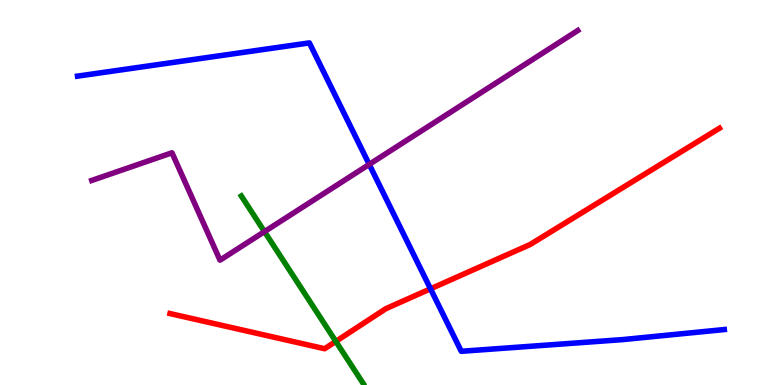[{'lines': ['blue', 'red'], 'intersections': [{'x': 5.55, 'y': 2.5}]}, {'lines': ['green', 'red'], 'intersections': [{'x': 4.33, 'y': 1.13}]}, {'lines': ['purple', 'red'], 'intersections': []}, {'lines': ['blue', 'green'], 'intersections': []}, {'lines': ['blue', 'purple'], 'intersections': [{'x': 4.76, 'y': 5.73}]}, {'lines': ['green', 'purple'], 'intersections': [{'x': 3.41, 'y': 3.98}]}]